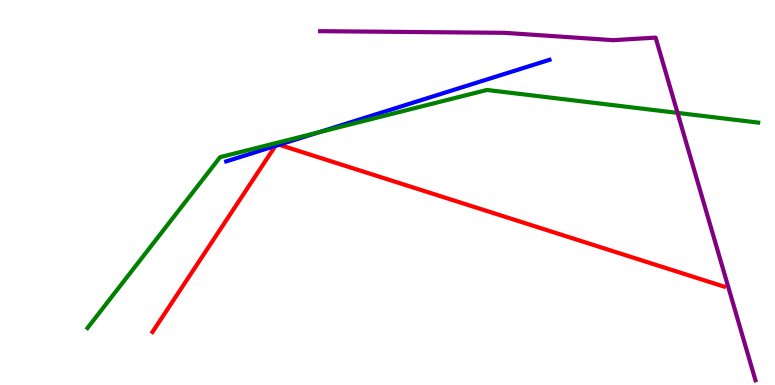[{'lines': ['blue', 'red'], 'intersections': [{'x': 3.55, 'y': 6.21}, {'x': 3.6, 'y': 6.24}]}, {'lines': ['green', 'red'], 'intersections': []}, {'lines': ['purple', 'red'], 'intersections': []}, {'lines': ['blue', 'green'], 'intersections': [{'x': 4.11, 'y': 6.56}]}, {'lines': ['blue', 'purple'], 'intersections': []}, {'lines': ['green', 'purple'], 'intersections': [{'x': 8.74, 'y': 7.07}]}]